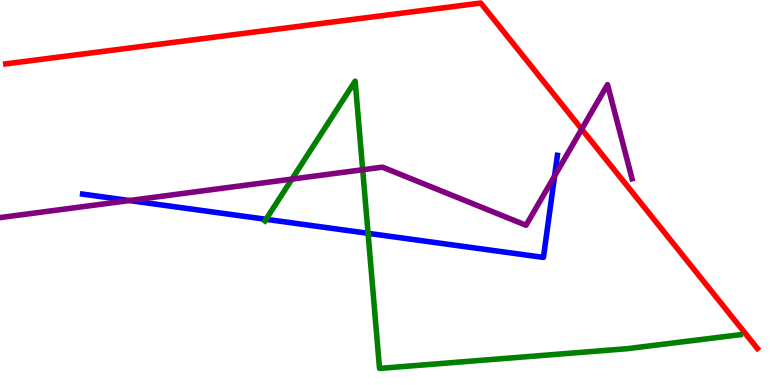[{'lines': ['blue', 'red'], 'intersections': []}, {'lines': ['green', 'red'], 'intersections': []}, {'lines': ['purple', 'red'], 'intersections': [{'x': 7.51, 'y': 6.65}]}, {'lines': ['blue', 'green'], 'intersections': [{'x': 3.43, 'y': 4.3}, {'x': 4.75, 'y': 3.94}]}, {'lines': ['blue', 'purple'], 'intersections': [{'x': 1.67, 'y': 4.79}, {'x': 7.16, 'y': 5.43}]}, {'lines': ['green', 'purple'], 'intersections': [{'x': 3.77, 'y': 5.35}, {'x': 4.68, 'y': 5.59}]}]